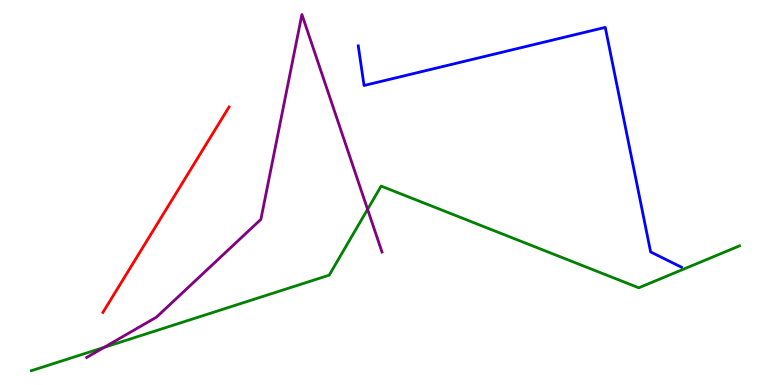[{'lines': ['blue', 'red'], 'intersections': []}, {'lines': ['green', 'red'], 'intersections': []}, {'lines': ['purple', 'red'], 'intersections': []}, {'lines': ['blue', 'green'], 'intersections': []}, {'lines': ['blue', 'purple'], 'intersections': []}, {'lines': ['green', 'purple'], 'intersections': [{'x': 1.34, 'y': 0.978}, {'x': 4.74, 'y': 4.56}]}]